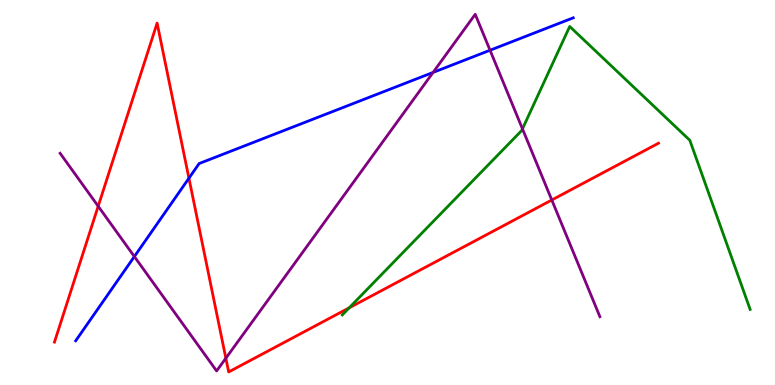[{'lines': ['blue', 'red'], 'intersections': [{'x': 2.44, 'y': 5.37}]}, {'lines': ['green', 'red'], 'intersections': [{'x': 4.51, 'y': 2.0}]}, {'lines': ['purple', 'red'], 'intersections': [{'x': 1.27, 'y': 4.64}, {'x': 2.91, 'y': 0.696}, {'x': 7.12, 'y': 4.81}]}, {'lines': ['blue', 'green'], 'intersections': []}, {'lines': ['blue', 'purple'], 'intersections': [{'x': 1.73, 'y': 3.34}, {'x': 5.59, 'y': 8.12}, {'x': 6.32, 'y': 8.7}]}, {'lines': ['green', 'purple'], 'intersections': [{'x': 6.74, 'y': 6.65}]}]